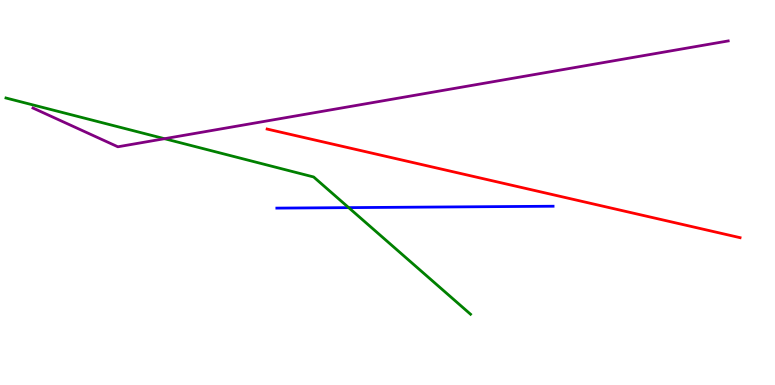[{'lines': ['blue', 'red'], 'intersections': []}, {'lines': ['green', 'red'], 'intersections': []}, {'lines': ['purple', 'red'], 'intersections': []}, {'lines': ['blue', 'green'], 'intersections': [{'x': 4.5, 'y': 4.61}]}, {'lines': ['blue', 'purple'], 'intersections': []}, {'lines': ['green', 'purple'], 'intersections': [{'x': 2.12, 'y': 6.4}]}]